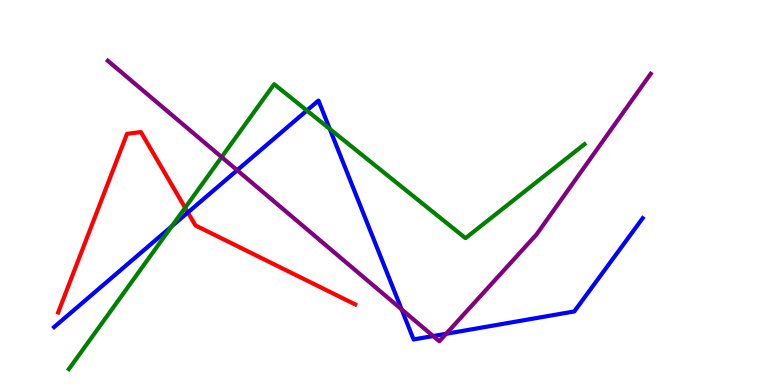[{'lines': ['blue', 'red'], 'intersections': [{'x': 2.42, 'y': 4.48}]}, {'lines': ['green', 'red'], 'intersections': [{'x': 2.39, 'y': 4.6}]}, {'lines': ['purple', 'red'], 'intersections': []}, {'lines': ['blue', 'green'], 'intersections': [{'x': 2.22, 'y': 4.12}, {'x': 3.96, 'y': 7.13}, {'x': 4.25, 'y': 6.65}]}, {'lines': ['blue', 'purple'], 'intersections': [{'x': 3.06, 'y': 5.58}, {'x': 5.18, 'y': 1.96}, {'x': 5.59, 'y': 1.27}, {'x': 5.76, 'y': 1.33}]}, {'lines': ['green', 'purple'], 'intersections': [{'x': 2.86, 'y': 5.92}]}]